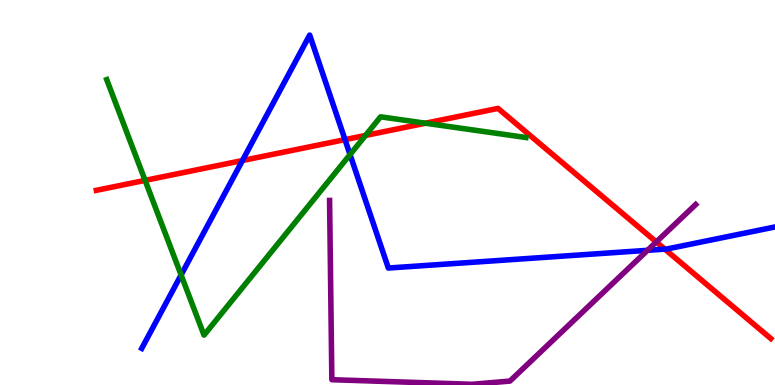[{'lines': ['blue', 'red'], 'intersections': [{'x': 3.13, 'y': 5.83}, {'x': 4.45, 'y': 6.37}, {'x': 8.58, 'y': 3.53}]}, {'lines': ['green', 'red'], 'intersections': [{'x': 1.87, 'y': 5.31}, {'x': 4.72, 'y': 6.48}, {'x': 5.49, 'y': 6.8}]}, {'lines': ['purple', 'red'], 'intersections': [{'x': 8.47, 'y': 3.72}]}, {'lines': ['blue', 'green'], 'intersections': [{'x': 2.34, 'y': 2.86}, {'x': 4.52, 'y': 5.99}]}, {'lines': ['blue', 'purple'], 'intersections': [{'x': 8.35, 'y': 3.5}]}, {'lines': ['green', 'purple'], 'intersections': []}]